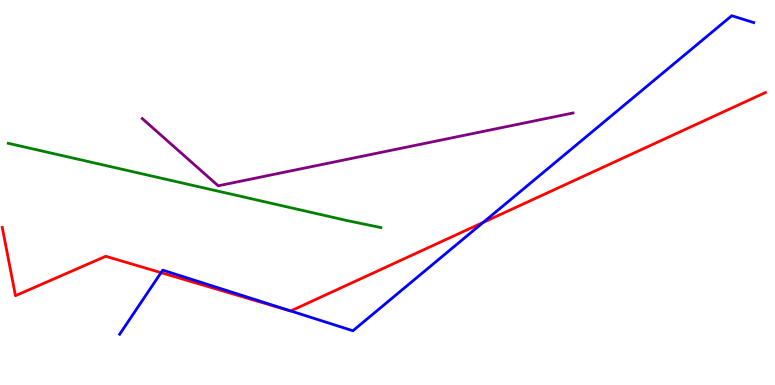[{'lines': ['blue', 'red'], 'intersections': [{'x': 2.08, 'y': 2.92}, {'x': 3.75, 'y': 1.92}, {'x': 6.23, 'y': 4.22}]}, {'lines': ['green', 'red'], 'intersections': []}, {'lines': ['purple', 'red'], 'intersections': []}, {'lines': ['blue', 'green'], 'intersections': []}, {'lines': ['blue', 'purple'], 'intersections': []}, {'lines': ['green', 'purple'], 'intersections': []}]